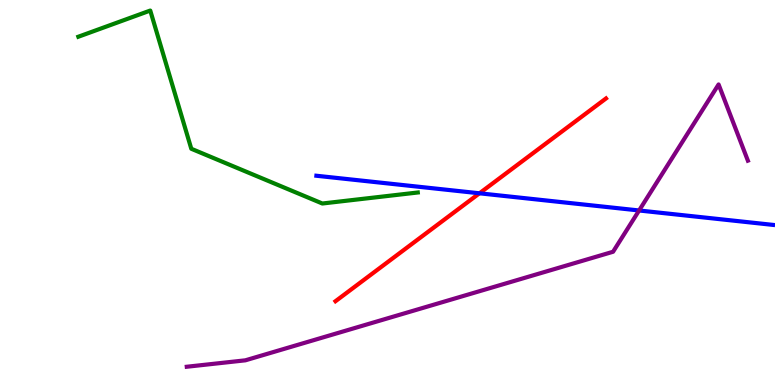[{'lines': ['blue', 'red'], 'intersections': [{'x': 6.19, 'y': 4.98}]}, {'lines': ['green', 'red'], 'intersections': []}, {'lines': ['purple', 'red'], 'intersections': []}, {'lines': ['blue', 'green'], 'intersections': []}, {'lines': ['blue', 'purple'], 'intersections': [{'x': 8.25, 'y': 4.53}]}, {'lines': ['green', 'purple'], 'intersections': []}]